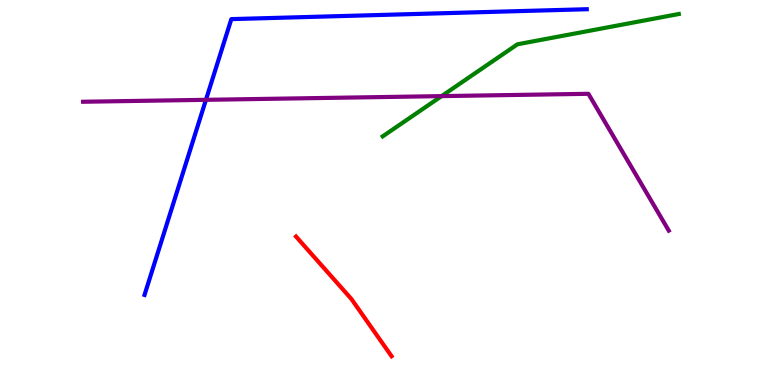[{'lines': ['blue', 'red'], 'intersections': []}, {'lines': ['green', 'red'], 'intersections': []}, {'lines': ['purple', 'red'], 'intersections': []}, {'lines': ['blue', 'green'], 'intersections': []}, {'lines': ['blue', 'purple'], 'intersections': [{'x': 2.66, 'y': 7.41}]}, {'lines': ['green', 'purple'], 'intersections': [{'x': 5.7, 'y': 7.5}]}]